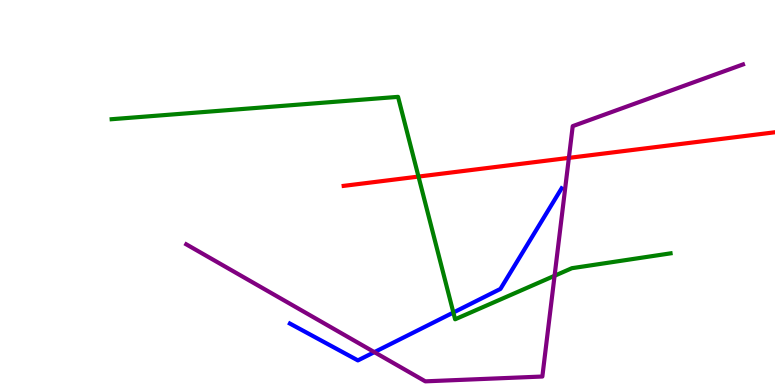[{'lines': ['blue', 'red'], 'intersections': []}, {'lines': ['green', 'red'], 'intersections': [{'x': 5.4, 'y': 5.41}]}, {'lines': ['purple', 'red'], 'intersections': [{'x': 7.34, 'y': 5.9}]}, {'lines': ['blue', 'green'], 'intersections': [{'x': 5.85, 'y': 1.88}]}, {'lines': ['blue', 'purple'], 'intersections': [{'x': 4.83, 'y': 0.853}]}, {'lines': ['green', 'purple'], 'intersections': [{'x': 7.16, 'y': 2.84}]}]